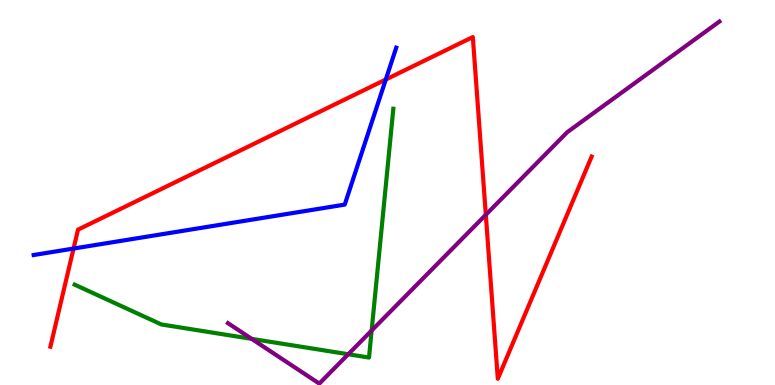[{'lines': ['blue', 'red'], 'intersections': [{'x': 0.949, 'y': 3.54}, {'x': 4.98, 'y': 7.93}]}, {'lines': ['green', 'red'], 'intersections': []}, {'lines': ['purple', 'red'], 'intersections': [{'x': 6.27, 'y': 4.42}]}, {'lines': ['blue', 'green'], 'intersections': []}, {'lines': ['blue', 'purple'], 'intersections': []}, {'lines': ['green', 'purple'], 'intersections': [{'x': 3.25, 'y': 1.2}, {'x': 4.49, 'y': 0.799}, {'x': 4.8, 'y': 1.41}]}]